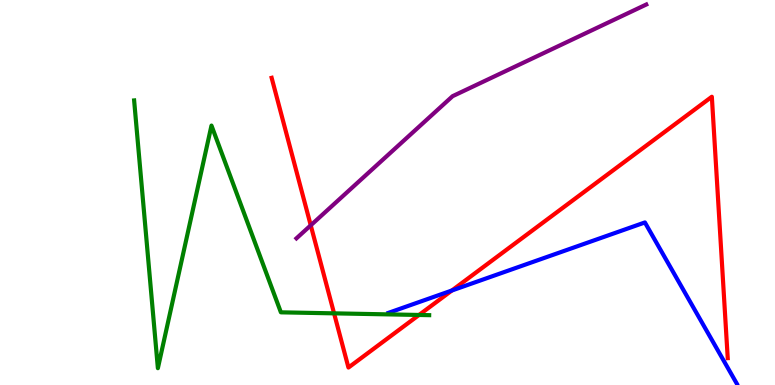[{'lines': ['blue', 'red'], 'intersections': [{'x': 5.83, 'y': 2.45}]}, {'lines': ['green', 'red'], 'intersections': [{'x': 4.31, 'y': 1.86}, {'x': 5.41, 'y': 1.82}]}, {'lines': ['purple', 'red'], 'intersections': [{'x': 4.01, 'y': 4.15}]}, {'lines': ['blue', 'green'], 'intersections': []}, {'lines': ['blue', 'purple'], 'intersections': []}, {'lines': ['green', 'purple'], 'intersections': []}]